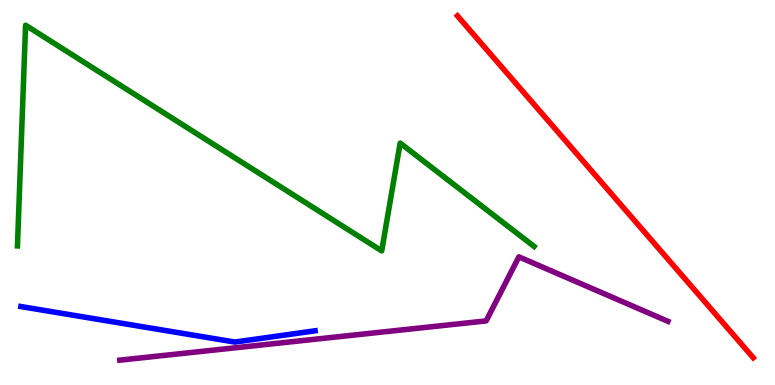[{'lines': ['blue', 'red'], 'intersections': []}, {'lines': ['green', 'red'], 'intersections': []}, {'lines': ['purple', 'red'], 'intersections': []}, {'lines': ['blue', 'green'], 'intersections': []}, {'lines': ['blue', 'purple'], 'intersections': []}, {'lines': ['green', 'purple'], 'intersections': []}]